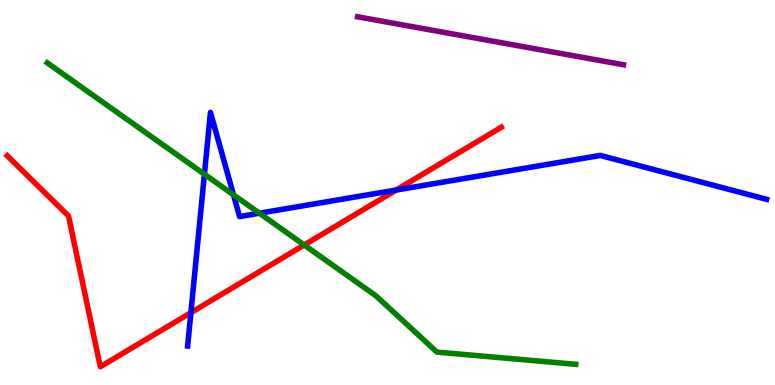[{'lines': ['blue', 'red'], 'intersections': [{'x': 2.46, 'y': 1.88}, {'x': 5.11, 'y': 5.06}]}, {'lines': ['green', 'red'], 'intersections': [{'x': 3.93, 'y': 3.64}]}, {'lines': ['purple', 'red'], 'intersections': []}, {'lines': ['blue', 'green'], 'intersections': [{'x': 2.64, 'y': 5.47}, {'x': 3.01, 'y': 4.94}, {'x': 3.35, 'y': 4.46}]}, {'lines': ['blue', 'purple'], 'intersections': []}, {'lines': ['green', 'purple'], 'intersections': []}]